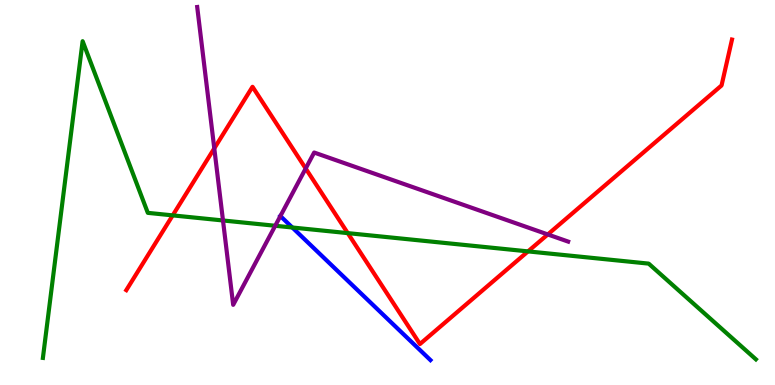[{'lines': ['blue', 'red'], 'intersections': []}, {'lines': ['green', 'red'], 'intersections': [{'x': 2.23, 'y': 4.41}, {'x': 4.49, 'y': 3.94}, {'x': 6.81, 'y': 3.47}]}, {'lines': ['purple', 'red'], 'intersections': [{'x': 2.76, 'y': 6.15}, {'x': 3.94, 'y': 5.62}, {'x': 7.07, 'y': 3.91}]}, {'lines': ['blue', 'green'], 'intersections': [{'x': 3.77, 'y': 4.09}]}, {'lines': ['blue', 'purple'], 'intersections': [{'x': 3.62, 'y': 4.39}]}, {'lines': ['green', 'purple'], 'intersections': [{'x': 2.88, 'y': 4.27}, {'x': 3.55, 'y': 4.14}]}]